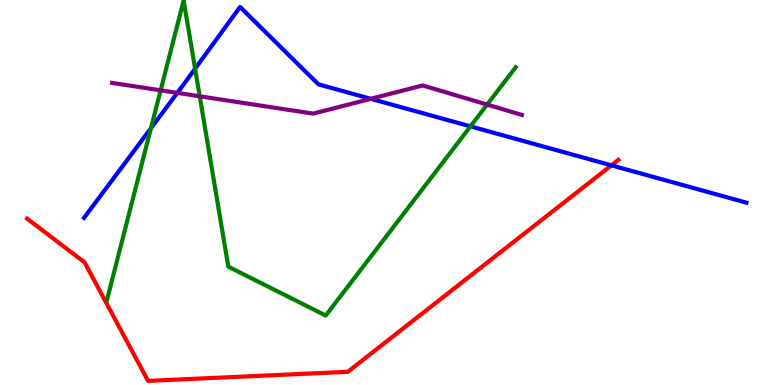[{'lines': ['blue', 'red'], 'intersections': [{'x': 7.89, 'y': 5.71}]}, {'lines': ['green', 'red'], 'intersections': []}, {'lines': ['purple', 'red'], 'intersections': []}, {'lines': ['blue', 'green'], 'intersections': [{'x': 1.95, 'y': 6.67}, {'x': 2.52, 'y': 8.22}, {'x': 6.07, 'y': 6.72}]}, {'lines': ['blue', 'purple'], 'intersections': [{'x': 2.29, 'y': 7.59}, {'x': 4.78, 'y': 7.43}]}, {'lines': ['green', 'purple'], 'intersections': [{'x': 2.07, 'y': 7.65}, {'x': 2.58, 'y': 7.5}, {'x': 6.29, 'y': 7.28}]}]